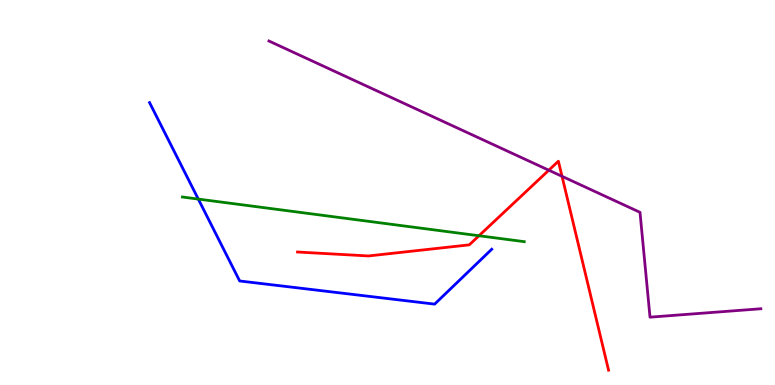[{'lines': ['blue', 'red'], 'intersections': []}, {'lines': ['green', 'red'], 'intersections': [{'x': 6.18, 'y': 3.88}]}, {'lines': ['purple', 'red'], 'intersections': [{'x': 7.08, 'y': 5.58}, {'x': 7.25, 'y': 5.42}]}, {'lines': ['blue', 'green'], 'intersections': [{'x': 2.56, 'y': 4.83}]}, {'lines': ['blue', 'purple'], 'intersections': []}, {'lines': ['green', 'purple'], 'intersections': []}]